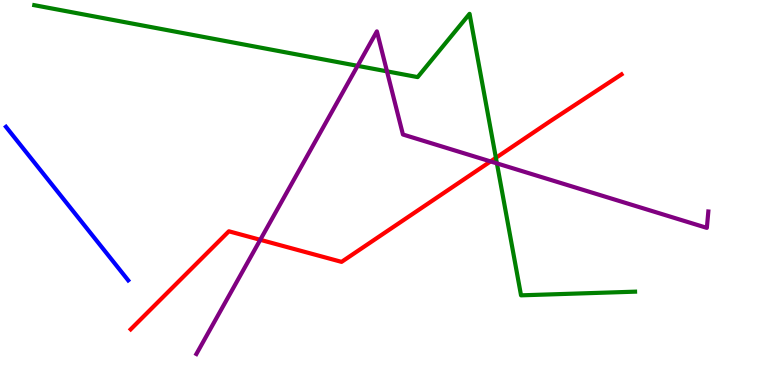[{'lines': ['blue', 'red'], 'intersections': []}, {'lines': ['green', 'red'], 'intersections': [{'x': 6.4, 'y': 5.9}]}, {'lines': ['purple', 'red'], 'intersections': [{'x': 3.36, 'y': 3.77}, {'x': 6.33, 'y': 5.81}]}, {'lines': ['blue', 'green'], 'intersections': []}, {'lines': ['blue', 'purple'], 'intersections': []}, {'lines': ['green', 'purple'], 'intersections': [{'x': 4.61, 'y': 8.29}, {'x': 4.99, 'y': 8.15}, {'x': 6.41, 'y': 5.76}]}]